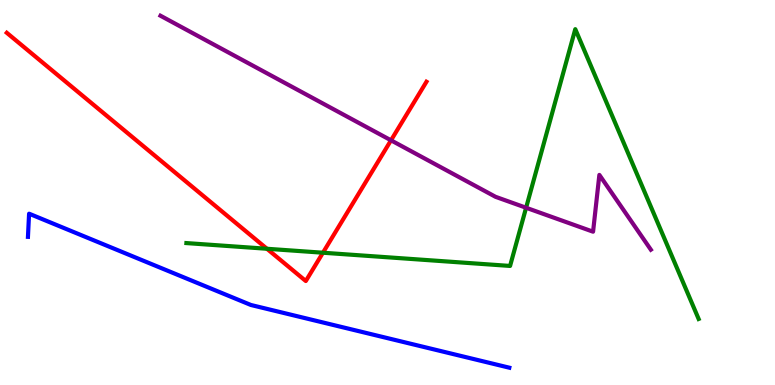[{'lines': ['blue', 'red'], 'intersections': []}, {'lines': ['green', 'red'], 'intersections': [{'x': 3.44, 'y': 3.54}, {'x': 4.17, 'y': 3.44}]}, {'lines': ['purple', 'red'], 'intersections': [{'x': 5.05, 'y': 6.36}]}, {'lines': ['blue', 'green'], 'intersections': []}, {'lines': ['blue', 'purple'], 'intersections': []}, {'lines': ['green', 'purple'], 'intersections': [{'x': 6.79, 'y': 4.6}]}]